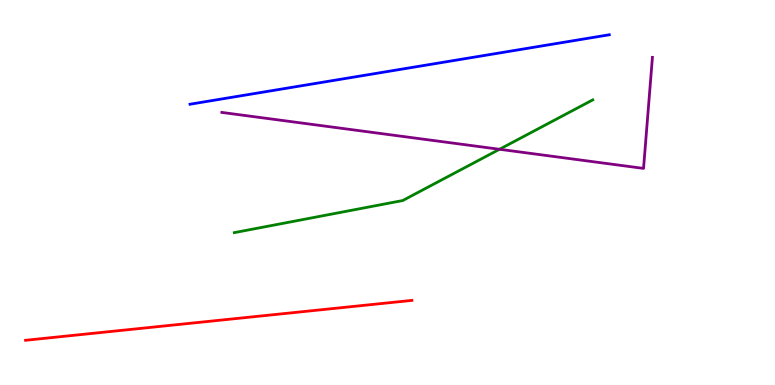[{'lines': ['blue', 'red'], 'intersections': []}, {'lines': ['green', 'red'], 'intersections': []}, {'lines': ['purple', 'red'], 'intersections': []}, {'lines': ['blue', 'green'], 'intersections': []}, {'lines': ['blue', 'purple'], 'intersections': []}, {'lines': ['green', 'purple'], 'intersections': [{'x': 6.45, 'y': 6.12}]}]